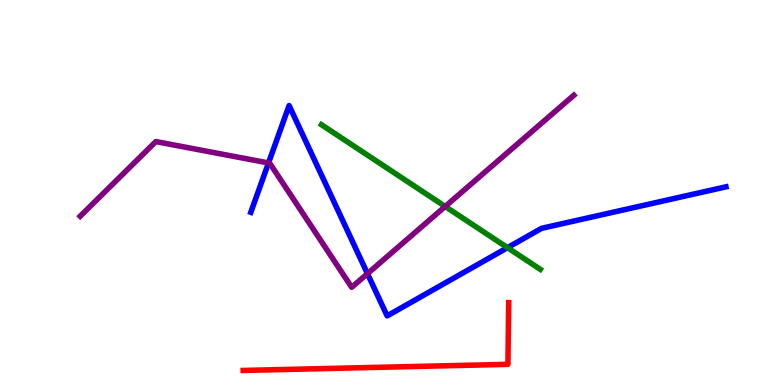[{'lines': ['blue', 'red'], 'intersections': []}, {'lines': ['green', 'red'], 'intersections': []}, {'lines': ['purple', 'red'], 'intersections': []}, {'lines': ['blue', 'green'], 'intersections': [{'x': 6.55, 'y': 3.57}]}, {'lines': ['blue', 'purple'], 'intersections': [{'x': 3.46, 'y': 5.77}, {'x': 4.74, 'y': 2.89}]}, {'lines': ['green', 'purple'], 'intersections': [{'x': 5.74, 'y': 4.64}]}]